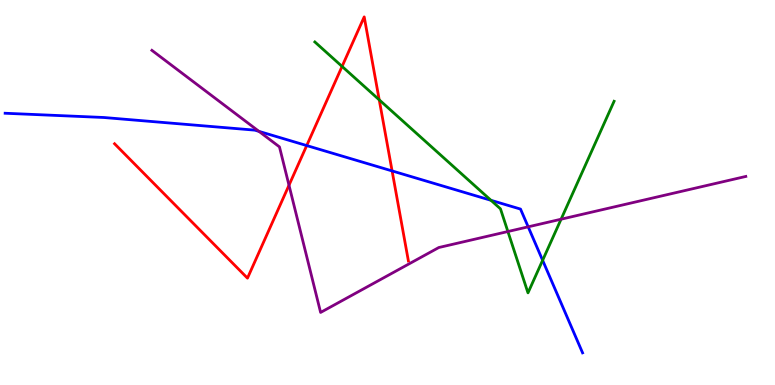[{'lines': ['blue', 'red'], 'intersections': [{'x': 3.96, 'y': 6.22}, {'x': 5.06, 'y': 5.56}]}, {'lines': ['green', 'red'], 'intersections': [{'x': 4.41, 'y': 8.27}, {'x': 4.89, 'y': 7.41}]}, {'lines': ['purple', 'red'], 'intersections': [{'x': 3.73, 'y': 5.19}]}, {'lines': ['blue', 'green'], 'intersections': [{'x': 6.34, 'y': 4.8}, {'x': 7.0, 'y': 3.24}]}, {'lines': ['blue', 'purple'], 'intersections': [{'x': 3.34, 'y': 6.59}, {'x': 6.82, 'y': 4.11}]}, {'lines': ['green', 'purple'], 'intersections': [{'x': 6.55, 'y': 3.99}, {'x': 7.24, 'y': 4.31}]}]